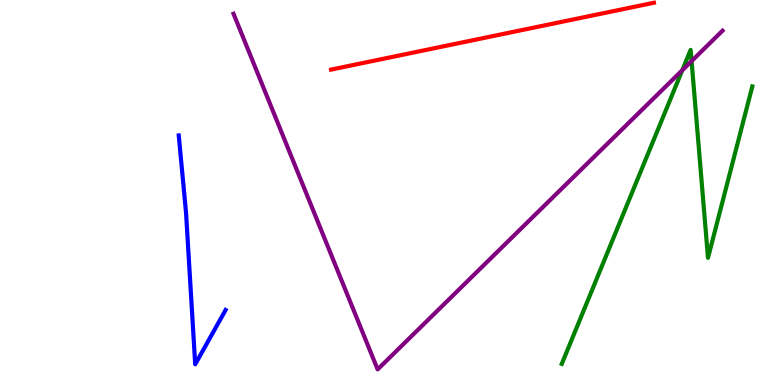[{'lines': ['blue', 'red'], 'intersections': []}, {'lines': ['green', 'red'], 'intersections': []}, {'lines': ['purple', 'red'], 'intersections': []}, {'lines': ['blue', 'green'], 'intersections': []}, {'lines': ['blue', 'purple'], 'intersections': []}, {'lines': ['green', 'purple'], 'intersections': [{'x': 8.8, 'y': 8.18}, {'x': 8.92, 'y': 8.41}]}]